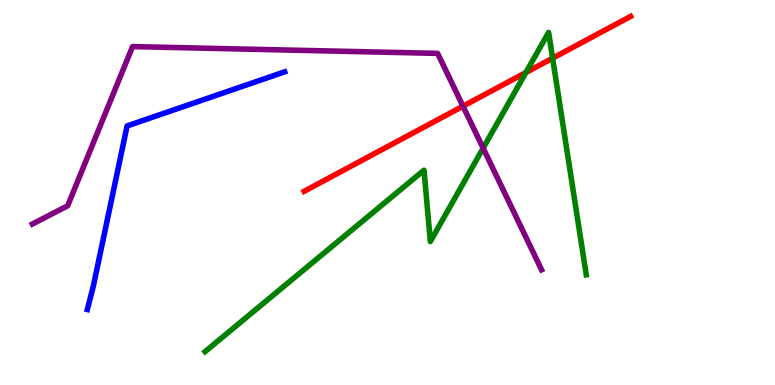[{'lines': ['blue', 'red'], 'intersections': []}, {'lines': ['green', 'red'], 'intersections': [{'x': 6.79, 'y': 8.12}, {'x': 7.13, 'y': 8.49}]}, {'lines': ['purple', 'red'], 'intersections': [{'x': 5.97, 'y': 7.24}]}, {'lines': ['blue', 'green'], 'intersections': []}, {'lines': ['blue', 'purple'], 'intersections': []}, {'lines': ['green', 'purple'], 'intersections': [{'x': 6.23, 'y': 6.15}]}]